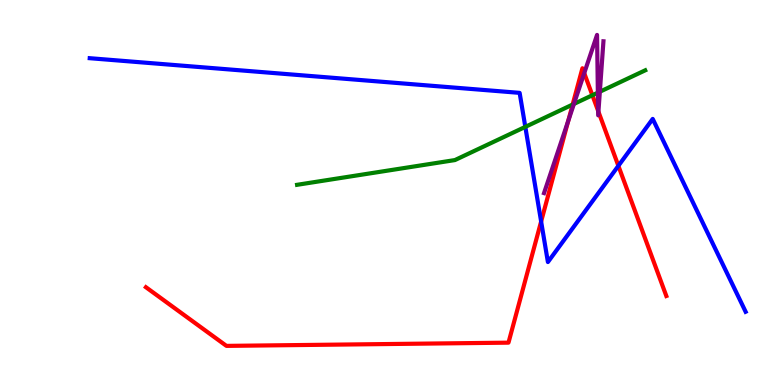[{'lines': ['blue', 'red'], 'intersections': [{'x': 6.98, 'y': 4.25}, {'x': 7.98, 'y': 5.69}]}, {'lines': ['green', 'red'], 'intersections': [{'x': 7.39, 'y': 7.28}, {'x': 7.64, 'y': 7.53}]}, {'lines': ['purple', 'red'], 'intersections': [{'x': 7.33, 'y': 6.86}, {'x': 7.54, 'y': 8.1}, {'x': 7.72, 'y': 7.12}, {'x': 7.72, 'y': 7.1}]}, {'lines': ['blue', 'green'], 'intersections': [{'x': 6.78, 'y': 6.7}]}, {'lines': ['blue', 'purple'], 'intersections': []}, {'lines': ['green', 'purple'], 'intersections': [{'x': 7.41, 'y': 7.3}, {'x': 7.71, 'y': 7.59}, {'x': 7.74, 'y': 7.62}]}]